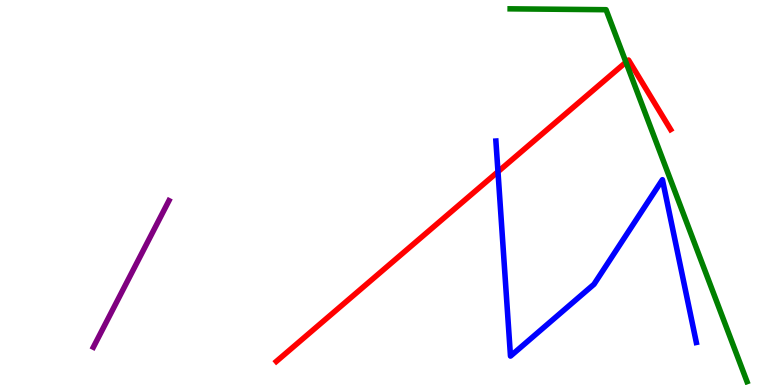[{'lines': ['blue', 'red'], 'intersections': [{'x': 6.43, 'y': 5.54}]}, {'lines': ['green', 'red'], 'intersections': [{'x': 8.08, 'y': 8.38}]}, {'lines': ['purple', 'red'], 'intersections': []}, {'lines': ['blue', 'green'], 'intersections': []}, {'lines': ['blue', 'purple'], 'intersections': []}, {'lines': ['green', 'purple'], 'intersections': []}]